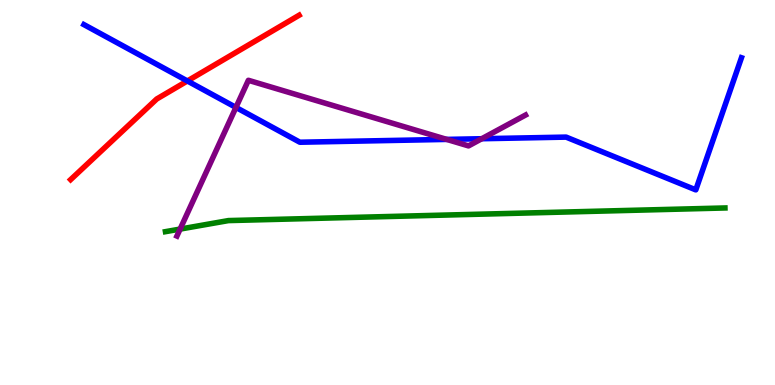[{'lines': ['blue', 'red'], 'intersections': [{'x': 2.42, 'y': 7.9}]}, {'lines': ['green', 'red'], 'intersections': []}, {'lines': ['purple', 'red'], 'intersections': []}, {'lines': ['blue', 'green'], 'intersections': []}, {'lines': ['blue', 'purple'], 'intersections': [{'x': 3.04, 'y': 7.21}, {'x': 5.76, 'y': 6.38}, {'x': 6.22, 'y': 6.4}]}, {'lines': ['green', 'purple'], 'intersections': [{'x': 2.32, 'y': 4.05}]}]